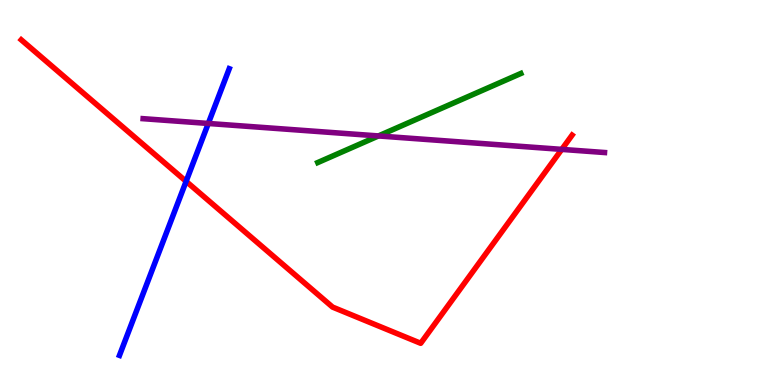[{'lines': ['blue', 'red'], 'intersections': [{'x': 2.4, 'y': 5.29}]}, {'lines': ['green', 'red'], 'intersections': []}, {'lines': ['purple', 'red'], 'intersections': [{'x': 7.25, 'y': 6.12}]}, {'lines': ['blue', 'green'], 'intersections': []}, {'lines': ['blue', 'purple'], 'intersections': [{'x': 2.69, 'y': 6.79}]}, {'lines': ['green', 'purple'], 'intersections': [{'x': 4.88, 'y': 6.47}]}]